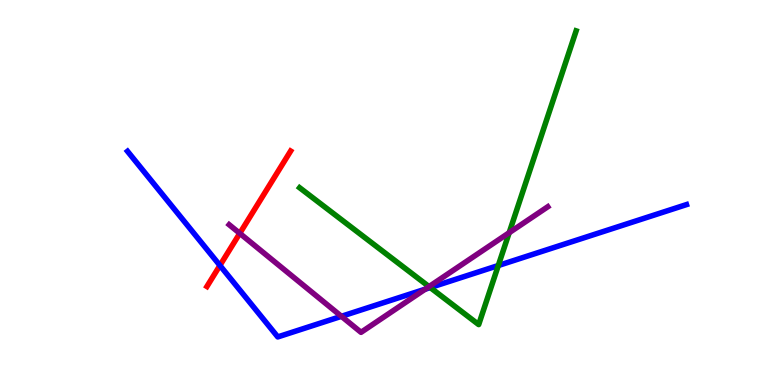[{'lines': ['blue', 'red'], 'intersections': [{'x': 2.84, 'y': 3.11}]}, {'lines': ['green', 'red'], 'intersections': []}, {'lines': ['purple', 'red'], 'intersections': [{'x': 3.09, 'y': 3.94}]}, {'lines': ['blue', 'green'], 'intersections': [{'x': 5.55, 'y': 2.53}, {'x': 6.43, 'y': 3.1}]}, {'lines': ['blue', 'purple'], 'intersections': [{'x': 4.41, 'y': 1.78}, {'x': 5.49, 'y': 2.49}]}, {'lines': ['green', 'purple'], 'intersections': [{'x': 5.54, 'y': 2.56}, {'x': 6.57, 'y': 3.96}]}]